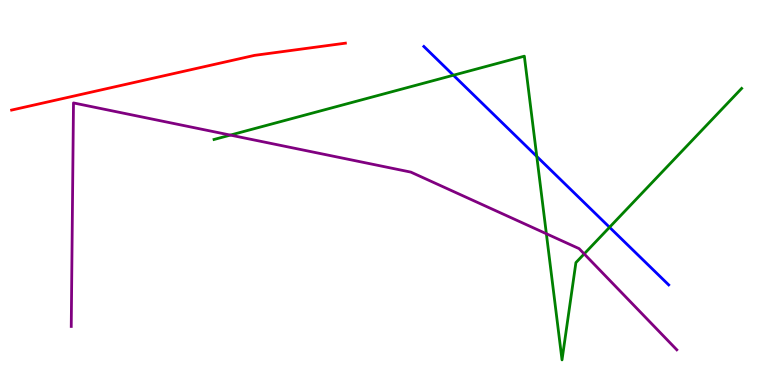[{'lines': ['blue', 'red'], 'intersections': []}, {'lines': ['green', 'red'], 'intersections': []}, {'lines': ['purple', 'red'], 'intersections': []}, {'lines': ['blue', 'green'], 'intersections': [{'x': 5.85, 'y': 8.05}, {'x': 6.93, 'y': 5.94}, {'x': 7.86, 'y': 4.1}]}, {'lines': ['blue', 'purple'], 'intersections': []}, {'lines': ['green', 'purple'], 'intersections': [{'x': 2.97, 'y': 6.49}, {'x': 7.05, 'y': 3.93}, {'x': 7.54, 'y': 3.41}]}]